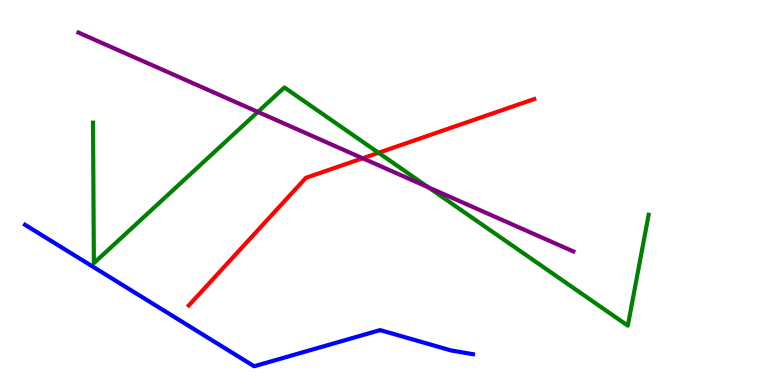[{'lines': ['blue', 'red'], 'intersections': []}, {'lines': ['green', 'red'], 'intersections': [{'x': 4.88, 'y': 6.03}]}, {'lines': ['purple', 'red'], 'intersections': [{'x': 4.68, 'y': 5.89}]}, {'lines': ['blue', 'green'], 'intersections': []}, {'lines': ['blue', 'purple'], 'intersections': []}, {'lines': ['green', 'purple'], 'intersections': [{'x': 3.33, 'y': 7.09}, {'x': 5.53, 'y': 5.13}]}]